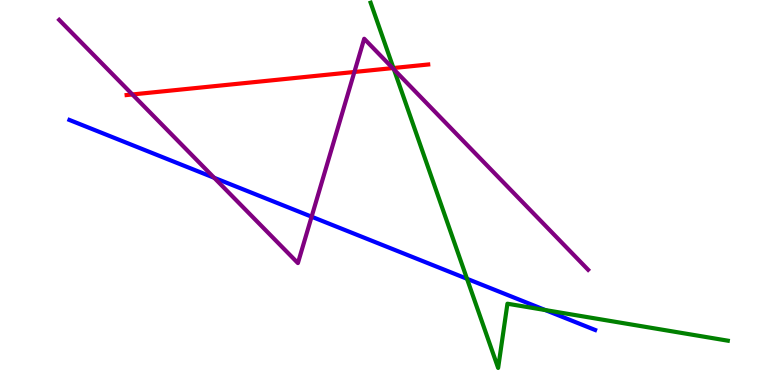[{'lines': ['blue', 'red'], 'intersections': []}, {'lines': ['green', 'red'], 'intersections': [{'x': 5.08, 'y': 8.23}]}, {'lines': ['purple', 'red'], 'intersections': [{'x': 1.71, 'y': 7.55}, {'x': 4.57, 'y': 8.13}, {'x': 5.07, 'y': 8.23}]}, {'lines': ['blue', 'green'], 'intersections': [{'x': 6.03, 'y': 2.76}, {'x': 7.04, 'y': 1.95}]}, {'lines': ['blue', 'purple'], 'intersections': [{'x': 2.76, 'y': 5.38}, {'x': 4.02, 'y': 4.37}]}, {'lines': ['green', 'purple'], 'intersections': [{'x': 5.08, 'y': 8.2}]}]